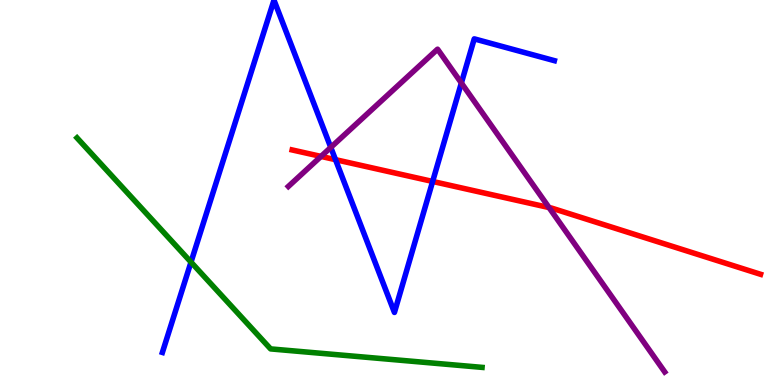[{'lines': ['blue', 'red'], 'intersections': [{'x': 4.33, 'y': 5.85}, {'x': 5.58, 'y': 5.29}]}, {'lines': ['green', 'red'], 'intersections': []}, {'lines': ['purple', 'red'], 'intersections': [{'x': 4.14, 'y': 5.94}, {'x': 7.08, 'y': 4.61}]}, {'lines': ['blue', 'green'], 'intersections': [{'x': 2.46, 'y': 3.19}]}, {'lines': ['blue', 'purple'], 'intersections': [{'x': 4.27, 'y': 6.17}, {'x': 5.95, 'y': 7.84}]}, {'lines': ['green', 'purple'], 'intersections': []}]